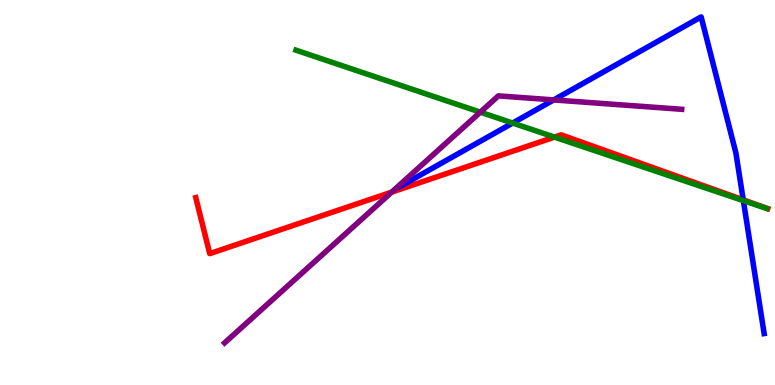[{'lines': ['blue', 'red'], 'intersections': [{'x': 9.59, 'y': 4.81}]}, {'lines': ['green', 'red'], 'intersections': [{'x': 7.15, 'y': 6.44}]}, {'lines': ['purple', 'red'], 'intersections': [{'x': 5.05, 'y': 5.01}]}, {'lines': ['blue', 'green'], 'intersections': [{'x': 6.61, 'y': 6.8}, {'x': 9.59, 'y': 4.79}]}, {'lines': ['blue', 'purple'], 'intersections': [{'x': 7.14, 'y': 7.4}]}, {'lines': ['green', 'purple'], 'intersections': [{'x': 6.2, 'y': 7.09}]}]